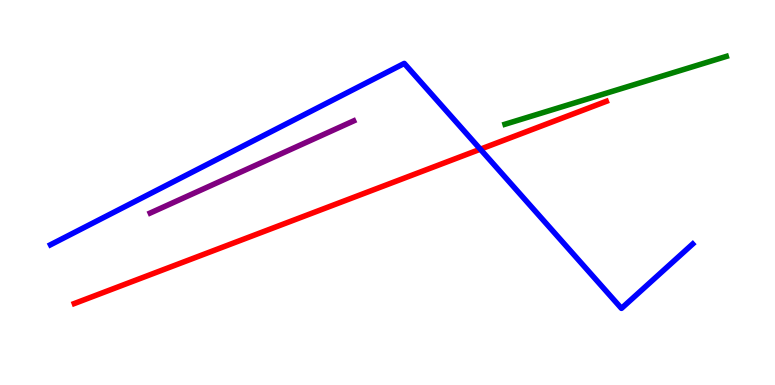[{'lines': ['blue', 'red'], 'intersections': [{'x': 6.2, 'y': 6.12}]}, {'lines': ['green', 'red'], 'intersections': []}, {'lines': ['purple', 'red'], 'intersections': []}, {'lines': ['blue', 'green'], 'intersections': []}, {'lines': ['blue', 'purple'], 'intersections': []}, {'lines': ['green', 'purple'], 'intersections': []}]